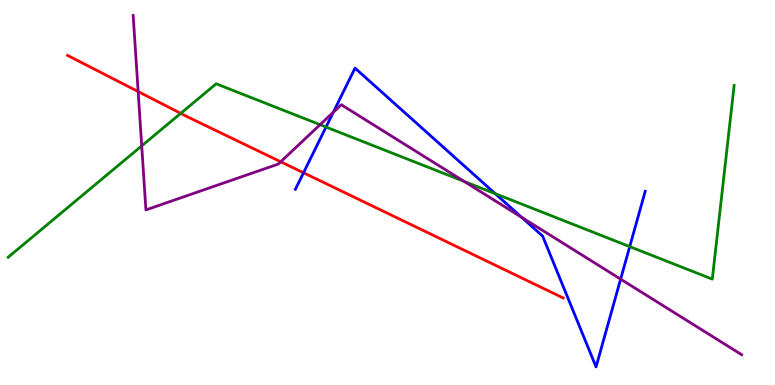[{'lines': ['blue', 'red'], 'intersections': [{'x': 3.92, 'y': 5.51}]}, {'lines': ['green', 'red'], 'intersections': [{'x': 2.33, 'y': 7.06}]}, {'lines': ['purple', 'red'], 'intersections': [{'x': 1.78, 'y': 7.62}, {'x': 3.62, 'y': 5.8}]}, {'lines': ['blue', 'green'], 'intersections': [{'x': 4.21, 'y': 6.7}, {'x': 6.39, 'y': 4.97}, {'x': 8.13, 'y': 3.59}]}, {'lines': ['blue', 'purple'], 'intersections': [{'x': 4.3, 'y': 7.09}, {'x': 6.73, 'y': 4.35}, {'x': 8.01, 'y': 2.75}]}, {'lines': ['green', 'purple'], 'intersections': [{'x': 1.83, 'y': 6.21}, {'x': 4.13, 'y': 6.76}, {'x': 5.99, 'y': 5.29}]}]